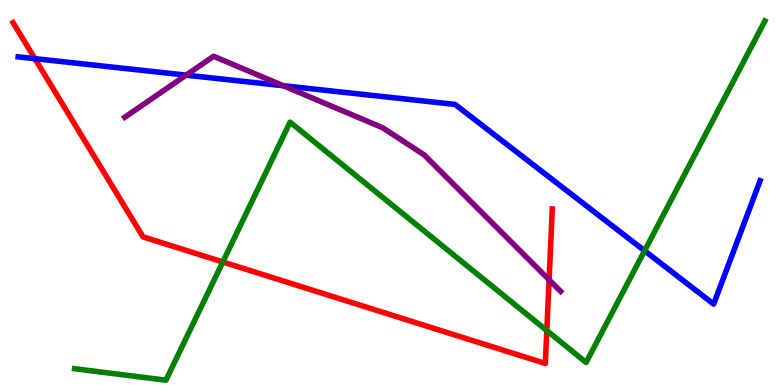[{'lines': ['blue', 'red'], 'intersections': [{'x': 0.45, 'y': 8.48}]}, {'lines': ['green', 'red'], 'intersections': [{'x': 2.88, 'y': 3.2}, {'x': 7.06, 'y': 1.41}]}, {'lines': ['purple', 'red'], 'intersections': [{'x': 7.09, 'y': 2.73}]}, {'lines': ['blue', 'green'], 'intersections': [{'x': 8.32, 'y': 3.49}]}, {'lines': ['blue', 'purple'], 'intersections': [{'x': 2.4, 'y': 8.05}, {'x': 3.65, 'y': 7.77}]}, {'lines': ['green', 'purple'], 'intersections': []}]